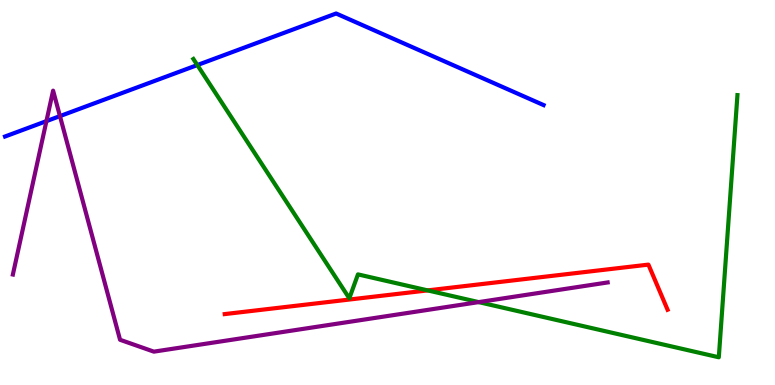[{'lines': ['blue', 'red'], 'intersections': []}, {'lines': ['green', 'red'], 'intersections': [{'x': 5.52, 'y': 2.46}]}, {'lines': ['purple', 'red'], 'intersections': []}, {'lines': ['blue', 'green'], 'intersections': [{'x': 2.55, 'y': 8.31}]}, {'lines': ['blue', 'purple'], 'intersections': [{'x': 0.599, 'y': 6.85}, {'x': 0.774, 'y': 6.98}]}, {'lines': ['green', 'purple'], 'intersections': [{'x': 6.18, 'y': 2.15}]}]